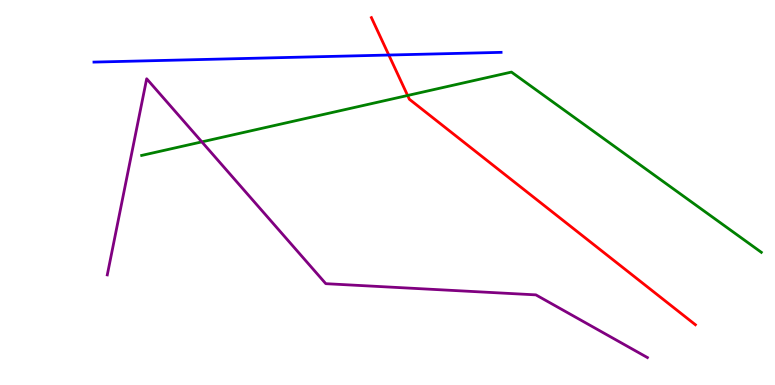[{'lines': ['blue', 'red'], 'intersections': [{'x': 5.02, 'y': 8.57}]}, {'lines': ['green', 'red'], 'intersections': [{'x': 5.26, 'y': 7.52}]}, {'lines': ['purple', 'red'], 'intersections': []}, {'lines': ['blue', 'green'], 'intersections': []}, {'lines': ['blue', 'purple'], 'intersections': []}, {'lines': ['green', 'purple'], 'intersections': [{'x': 2.6, 'y': 6.32}]}]